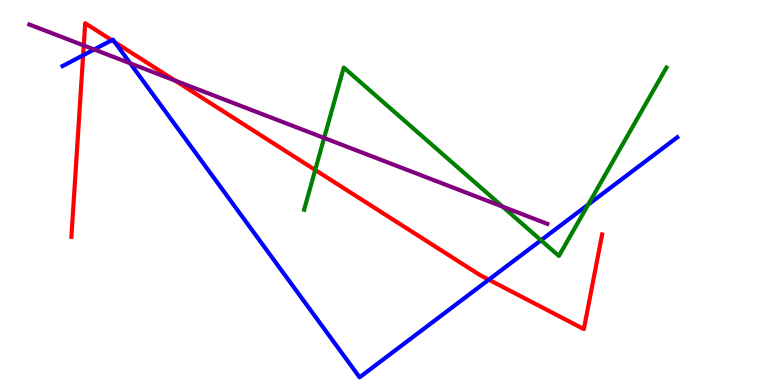[{'lines': ['blue', 'red'], 'intersections': [{'x': 1.07, 'y': 8.56}, {'x': 1.44, 'y': 8.96}, {'x': 1.48, 'y': 8.91}, {'x': 6.31, 'y': 2.74}]}, {'lines': ['green', 'red'], 'intersections': [{'x': 4.07, 'y': 5.59}]}, {'lines': ['purple', 'red'], 'intersections': [{'x': 1.08, 'y': 8.82}, {'x': 2.26, 'y': 7.91}]}, {'lines': ['blue', 'green'], 'intersections': [{'x': 6.98, 'y': 3.76}, {'x': 7.59, 'y': 4.69}]}, {'lines': ['blue', 'purple'], 'intersections': [{'x': 1.22, 'y': 8.72}, {'x': 1.68, 'y': 8.35}]}, {'lines': ['green', 'purple'], 'intersections': [{'x': 4.18, 'y': 6.42}, {'x': 6.48, 'y': 4.63}]}]